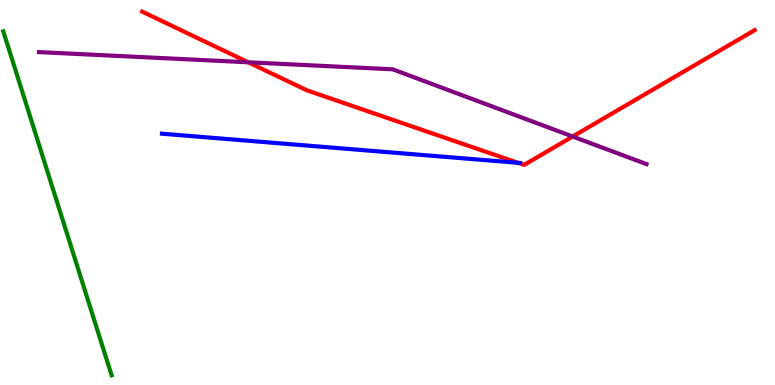[{'lines': ['blue', 'red'], 'intersections': [{'x': 6.68, 'y': 5.77}]}, {'lines': ['green', 'red'], 'intersections': []}, {'lines': ['purple', 'red'], 'intersections': [{'x': 3.2, 'y': 8.38}, {'x': 7.39, 'y': 6.45}]}, {'lines': ['blue', 'green'], 'intersections': []}, {'lines': ['blue', 'purple'], 'intersections': []}, {'lines': ['green', 'purple'], 'intersections': []}]